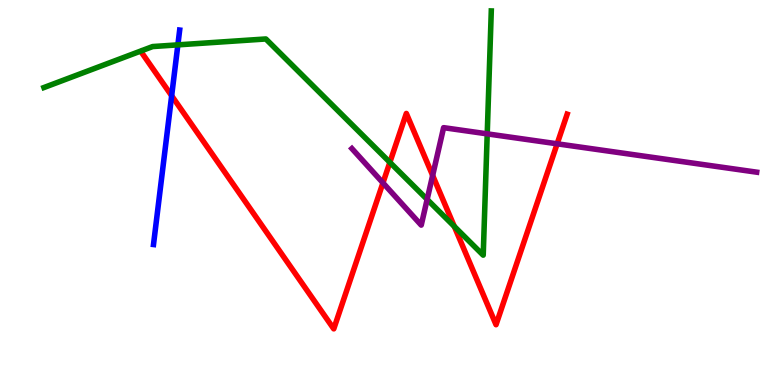[{'lines': ['blue', 'red'], 'intersections': [{'x': 2.21, 'y': 7.51}]}, {'lines': ['green', 'red'], 'intersections': [{'x': 5.03, 'y': 5.78}, {'x': 5.86, 'y': 4.12}]}, {'lines': ['purple', 'red'], 'intersections': [{'x': 4.94, 'y': 5.25}, {'x': 5.58, 'y': 5.44}, {'x': 7.19, 'y': 6.26}]}, {'lines': ['blue', 'green'], 'intersections': [{'x': 2.3, 'y': 8.83}]}, {'lines': ['blue', 'purple'], 'intersections': []}, {'lines': ['green', 'purple'], 'intersections': [{'x': 5.51, 'y': 4.82}, {'x': 6.29, 'y': 6.52}]}]